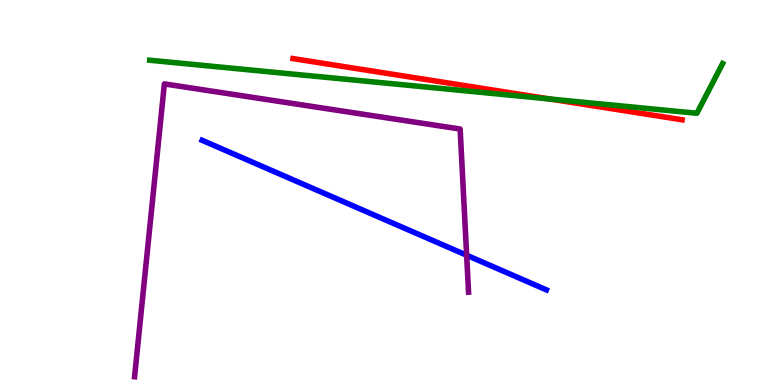[{'lines': ['blue', 'red'], 'intersections': []}, {'lines': ['green', 'red'], 'intersections': [{'x': 7.1, 'y': 7.43}]}, {'lines': ['purple', 'red'], 'intersections': []}, {'lines': ['blue', 'green'], 'intersections': []}, {'lines': ['blue', 'purple'], 'intersections': [{'x': 6.02, 'y': 3.37}]}, {'lines': ['green', 'purple'], 'intersections': []}]